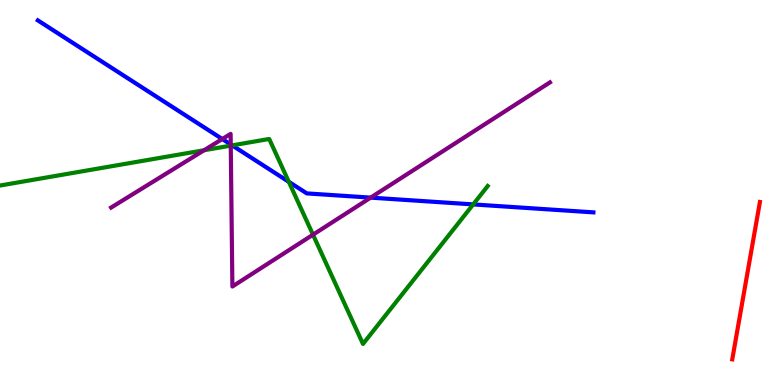[{'lines': ['blue', 'red'], 'intersections': []}, {'lines': ['green', 'red'], 'intersections': []}, {'lines': ['purple', 'red'], 'intersections': []}, {'lines': ['blue', 'green'], 'intersections': [{'x': 3.0, 'y': 6.22}, {'x': 3.73, 'y': 5.28}, {'x': 6.11, 'y': 4.69}]}, {'lines': ['blue', 'purple'], 'intersections': [{'x': 2.87, 'y': 6.39}, {'x': 2.98, 'y': 6.25}, {'x': 4.78, 'y': 4.87}]}, {'lines': ['green', 'purple'], 'intersections': [{'x': 2.63, 'y': 6.1}, {'x': 2.98, 'y': 6.22}, {'x': 4.04, 'y': 3.9}]}]